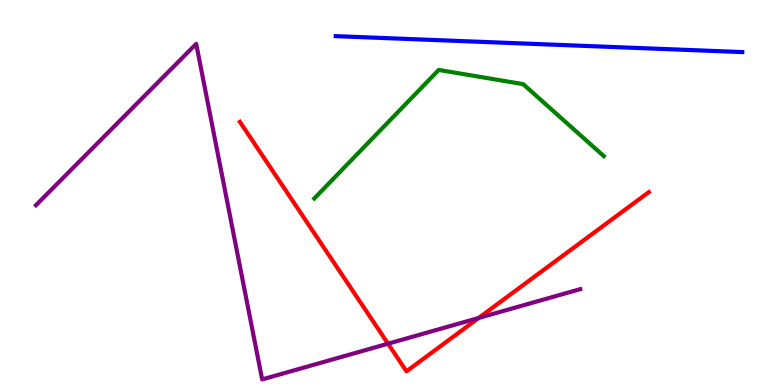[{'lines': ['blue', 'red'], 'intersections': []}, {'lines': ['green', 'red'], 'intersections': []}, {'lines': ['purple', 'red'], 'intersections': [{'x': 5.01, 'y': 1.07}, {'x': 6.18, 'y': 1.74}]}, {'lines': ['blue', 'green'], 'intersections': []}, {'lines': ['blue', 'purple'], 'intersections': []}, {'lines': ['green', 'purple'], 'intersections': []}]